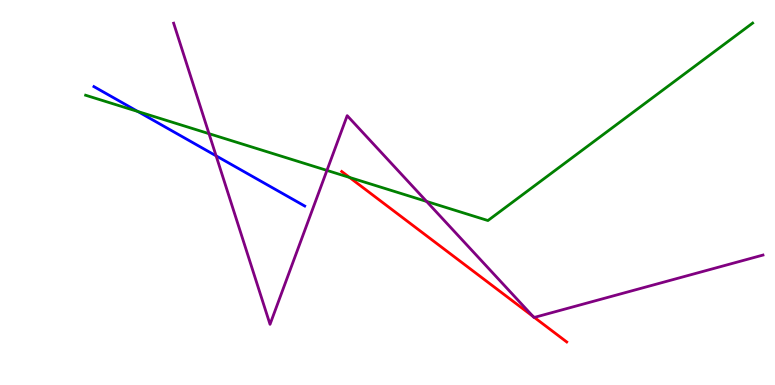[{'lines': ['blue', 'red'], 'intersections': []}, {'lines': ['green', 'red'], 'intersections': [{'x': 4.51, 'y': 5.39}]}, {'lines': ['purple', 'red'], 'intersections': [{'x': 6.88, 'y': 1.78}, {'x': 6.89, 'y': 1.76}]}, {'lines': ['blue', 'green'], 'intersections': [{'x': 1.78, 'y': 7.1}]}, {'lines': ['blue', 'purple'], 'intersections': [{'x': 2.79, 'y': 5.95}]}, {'lines': ['green', 'purple'], 'intersections': [{'x': 2.7, 'y': 6.53}, {'x': 4.22, 'y': 5.57}, {'x': 5.5, 'y': 4.77}]}]